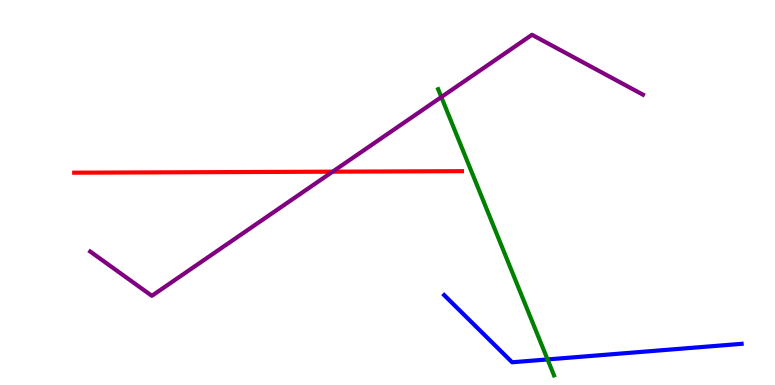[{'lines': ['blue', 'red'], 'intersections': []}, {'lines': ['green', 'red'], 'intersections': []}, {'lines': ['purple', 'red'], 'intersections': [{'x': 4.29, 'y': 5.54}]}, {'lines': ['blue', 'green'], 'intersections': [{'x': 7.07, 'y': 0.664}]}, {'lines': ['blue', 'purple'], 'intersections': []}, {'lines': ['green', 'purple'], 'intersections': [{'x': 5.69, 'y': 7.48}]}]